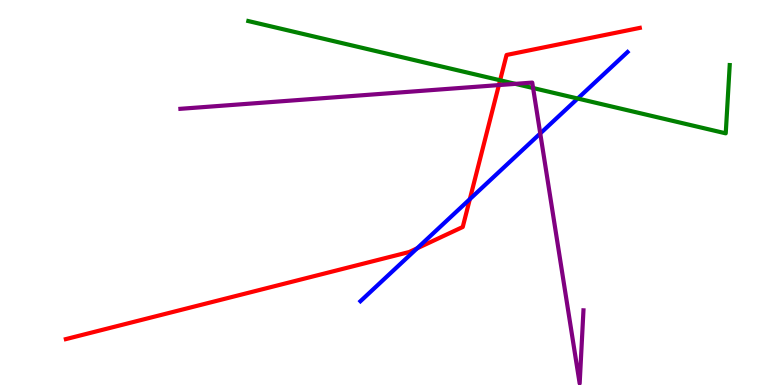[{'lines': ['blue', 'red'], 'intersections': [{'x': 5.38, 'y': 3.55}, {'x': 6.06, 'y': 4.83}]}, {'lines': ['green', 'red'], 'intersections': [{'x': 6.45, 'y': 7.91}]}, {'lines': ['purple', 'red'], 'intersections': [{'x': 6.44, 'y': 7.79}]}, {'lines': ['blue', 'green'], 'intersections': [{'x': 7.45, 'y': 7.44}]}, {'lines': ['blue', 'purple'], 'intersections': [{'x': 6.97, 'y': 6.53}]}, {'lines': ['green', 'purple'], 'intersections': [{'x': 6.65, 'y': 7.82}, {'x': 6.88, 'y': 7.71}]}]